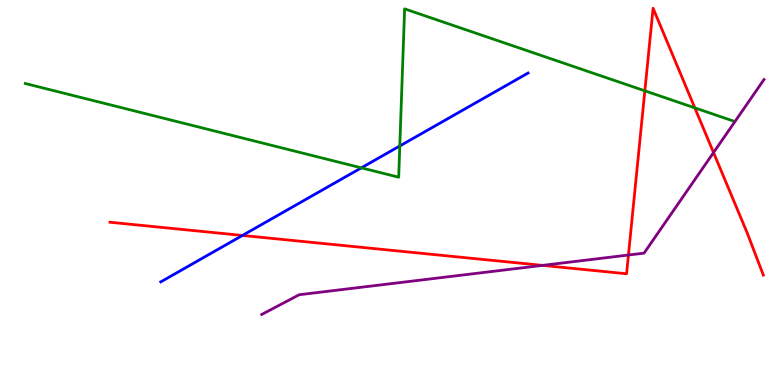[{'lines': ['blue', 'red'], 'intersections': [{'x': 3.13, 'y': 3.88}]}, {'lines': ['green', 'red'], 'intersections': [{'x': 8.32, 'y': 7.64}, {'x': 8.97, 'y': 7.2}]}, {'lines': ['purple', 'red'], 'intersections': [{'x': 7.0, 'y': 3.11}, {'x': 8.11, 'y': 3.38}, {'x': 9.21, 'y': 6.04}]}, {'lines': ['blue', 'green'], 'intersections': [{'x': 4.66, 'y': 5.64}, {'x': 5.16, 'y': 6.21}]}, {'lines': ['blue', 'purple'], 'intersections': []}, {'lines': ['green', 'purple'], 'intersections': []}]